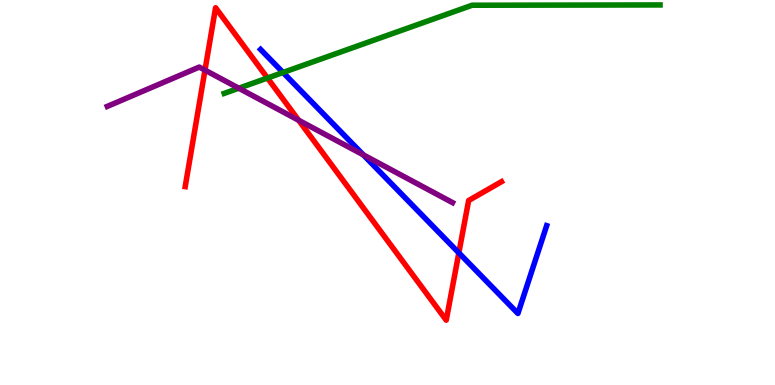[{'lines': ['blue', 'red'], 'intersections': [{'x': 5.92, 'y': 3.43}]}, {'lines': ['green', 'red'], 'intersections': [{'x': 3.45, 'y': 7.97}]}, {'lines': ['purple', 'red'], 'intersections': [{'x': 2.64, 'y': 8.18}, {'x': 3.85, 'y': 6.88}]}, {'lines': ['blue', 'green'], 'intersections': [{'x': 3.65, 'y': 8.12}]}, {'lines': ['blue', 'purple'], 'intersections': [{'x': 4.69, 'y': 5.98}]}, {'lines': ['green', 'purple'], 'intersections': [{'x': 3.08, 'y': 7.71}]}]